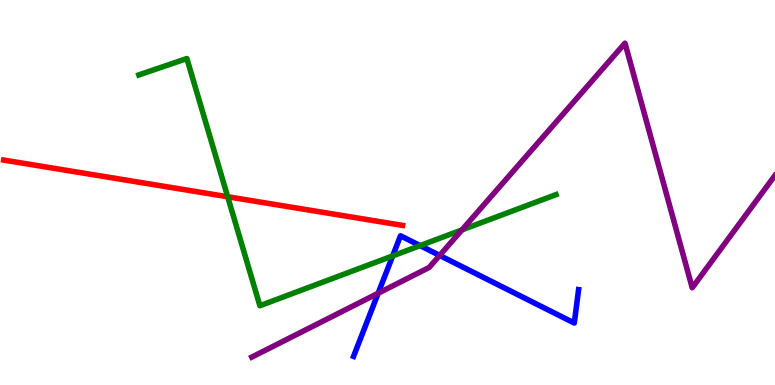[{'lines': ['blue', 'red'], 'intersections': []}, {'lines': ['green', 'red'], 'intersections': [{'x': 2.94, 'y': 4.89}]}, {'lines': ['purple', 'red'], 'intersections': []}, {'lines': ['blue', 'green'], 'intersections': [{'x': 5.07, 'y': 3.35}, {'x': 5.42, 'y': 3.62}]}, {'lines': ['blue', 'purple'], 'intersections': [{'x': 4.88, 'y': 2.38}, {'x': 5.67, 'y': 3.37}]}, {'lines': ['green', 'purple'], 'intersections': [{'x': 5.96, 'y': 4.03}]}]